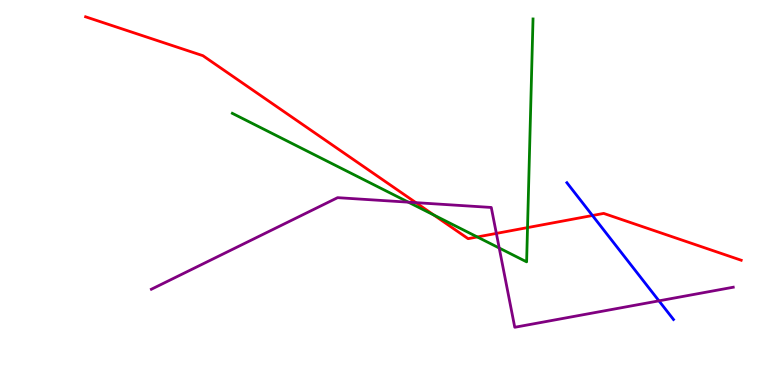[{'lines': ['blue', 'red'], 'intersections': [{'x': 7.64, 'y': 4.4}]}, {'lines': ['green', 'red'], 'intersections': [{'x': 5.6, 'y': 4.41}, {'x': 6.16, 'y': 3.85}, {'x': 6.81, 'y': 4.09}]}, {'lines': ['purple', 'red'], 'intersections': [{'x': 5.37, 'y': 4.74}, {'x': 6.4, 'y': 3.94}]}, {'lines': ['blue', 'green'], 'intersections': []}, {'lines': ['blue', 'purple'], 'intersections': [{'x': 8.5, 'y': 2.19}]}, {'lines': ['green', 'purple'], 'intersections': [{'x': 5.27, 'y': 4.75}, {'x': 6.44, 'y': 3.56}]}]